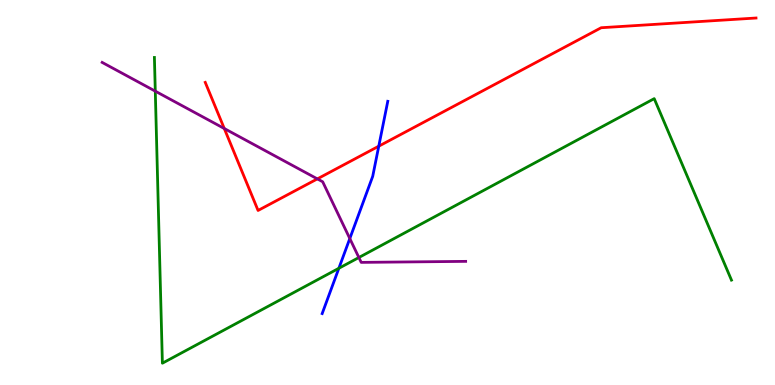[{'lines': ['blue', 'red'], 'intersections': [{'x': 4.89, 'y': 6.2}]}, {'lines': ['green', 'red'], 'intersections': []}, {'lines': ['purple', 'red'], 'intersections': [{'x': 2.89, 'y': 6.66}, {'x': 4.09, 'y': 5.35}]}, {'lines': ['blue', 'green'], 'intersections': [{'x': 4.37, 'y': 3.03}]}, {'lines': ['blue', 'purple'], 'intersections': [{'x': 4.51, 'y': 3.8}]}, {'lines': ['green', 'purple'], 'intersections': [{'x': 2.0, 'y': 7.63}, {'x': 4.63, 'y': 3.31}]}]